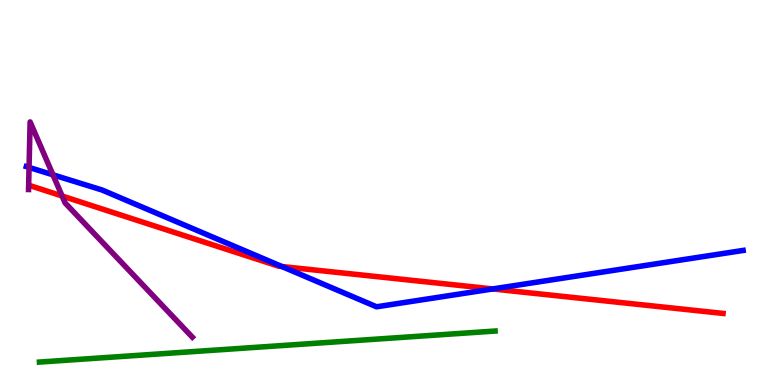[{'lines': ['blue', 'red'], 'intersections': [{'x': 3.64, 'y': 3.08}, {'x': 6.36, 'y': 2.5}]}, {'lines': ['green', 'red'], 'intersections': []}, {'lines': ['purple', 'red'], 'intersections': [{'x': 0.802, 'y': 4.91}]}, {'lines': ['blue', 'green'], 'intersections': []}, {'lines': ['blue', 'purple'], 'intersections': [{'x': 0.375, 'y': 5.65}, {'x': 0.683, 'y': 5.46}]}, {'lines': ['green', 'purple'], 'intersections': []}]